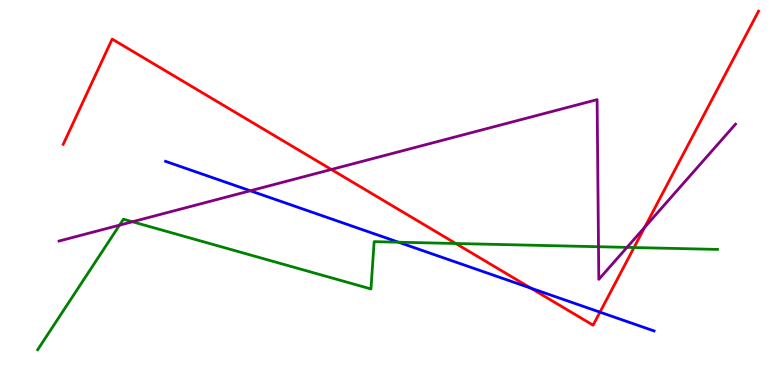[{'lines': ['blue', 'red'], 'intersections': [{'x': 6.85, 'y': 2.52}, {'x': 7.74, 'y': 1.89}]}, {'lines': ['green', 'red'], 'intersections': [{'x': 5.88, 'y': 3.68}, {'x': 8.18, 'y': 3.57}]}, {'lines': ['purple', 'red'], 'intersections': [{'x': 4.28, 'y': 5.6}, {'x': 8.32, 'y': 4.1}]}, {'lines': ['blue', 'green'], 'intersections': [{'x': 5.14, 'y': 3.71}]}, {'lines': ['blue', 'purple'], 'intersections': [{'x': 3.23, 'y': 5.04}]}, {'lines': ['green', 'purple'], 'intersections': [{'x': 1.54, 'y': 4.15}, {'x': 1.71, 'y': 4.24}, {'x': 7.72, 'y': 3.59}, {'x': 8.09, 'y': 3.57}]}]